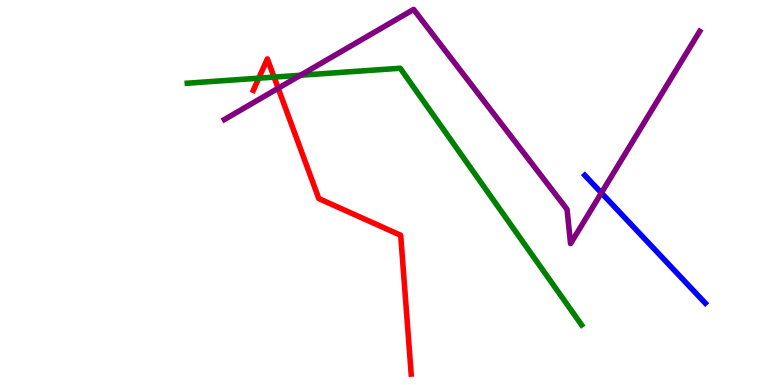[{'lines': ['blue', 'red'], 'intersections': []}, {'lines': ['green', 'red'], 'intersections': [{'x': 3.34, 'y': 7.97}, {'x': 3.54, 'y': 8.0}]}, {'lines': ['purple', 'red'], 'intersections': [{'x': 3.59, 'y': 7.71}]}, {'lines': ['blue', 'green'], 'intersections': []}, {'lines': ['blue', 'purple'], 'intersections': [{'x': 7.76, 'y': 4.99}]}, {'lines': ['green', 'purple'], 'intersections': [{'x': 3.88, 'y': 8.05}]}]